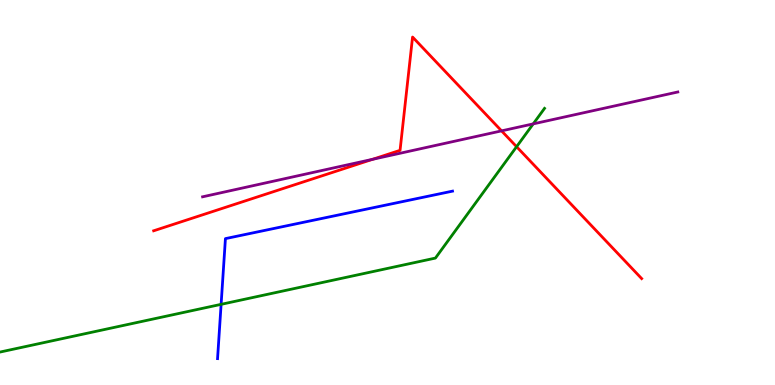[{'lines': ['blue', 'red'], 'intersections': []}, {'lines': ['green', 'red'], 'intersections': [{'x': 6.67, 'y': 6.19}]}, {'lines': ['purple', 'red'], 'intersections': [{'x': 4.81, 'y': 5.86}, {'x': 6.47, 'y': 6.6}]}, {'lines': ['blue', 'green'], 'intersections': [{'x': 2.85, 'y': 2.1}]}, {'lines': ['blue', 'purple'], 'intersections': []}, {'lines': ['green', 'purple'], 'intersections': [{'x': 6.88, 'y': 6.78}]}]